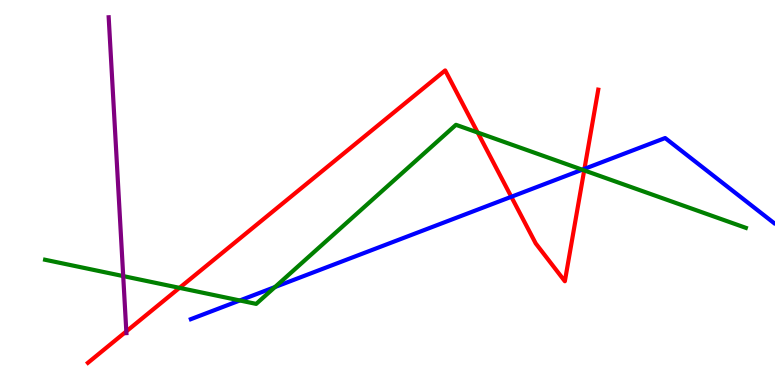[{'lines': ['blue', 'red'], 'intersections': [{'x': 6.6, 'y': 4.89}, {'x': 7.54, 'y': 5.61}]}, {'lines': ['green', 'red'], 'intersections': [{'x': 2.32, 'y': 2.52}, {'x': 6.16, 'y': 6.56}, {'x': 7.54, 'y': 5.57}]}, {'lines': ['purple', 'red'], 'intersections': [{'x': 1.63, 'y': 1.39}]}, {'lines': ['blue', 'green'], 'intersections': [{'x': 3.09, 'y': 2.2}, {'x': 3.55, 'y': 2.54}, {'x': 7.51, 'y': 5.59}]}, {'lines': ['blue', 'purple'], 'intersections': []}, {'lines': ['green', 'purple'], 'intersections': [{'x': 1.59, 'y': 2.83}]}]